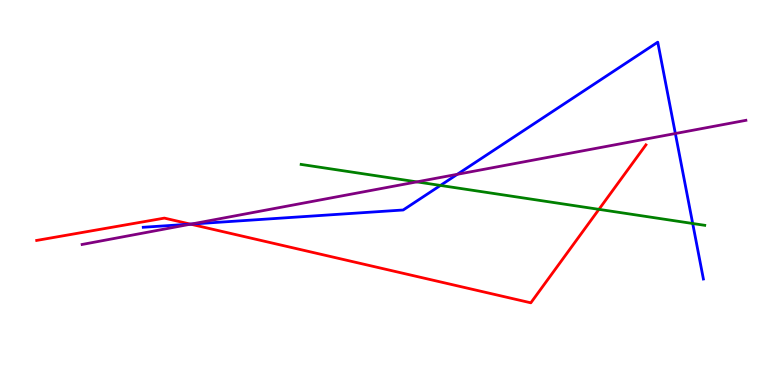[{'lines': ['blue', 'red'], 'intersections': [{'x': 2.46, 'y': 4.18}]}, {'lines': ['green', 'red'], 'intersections': [{'x': 7.73, 'y': 4.56}]}, {'lines': ['purple', 'red'], 'intersections': [{'x': 2.46, 'y': 4.18}]}, {'lines': ['blue', 'green'], 'intersections': [{'x': 5.68, 'y': 5.18}, {'x': 8.94, 'y': 4.19}]}, {'lines': ['blue', 'purple'], 'intersections': [{'x': 2.47, 'y': 4.18}, {'x': 5.9, 'y': 5.47}, {'x': 8.71, 'y': 6.53}]}, {'lines': ['green', 'purple'], 'intersections': [{'x': 5.38, 'y': 5.28}]}]